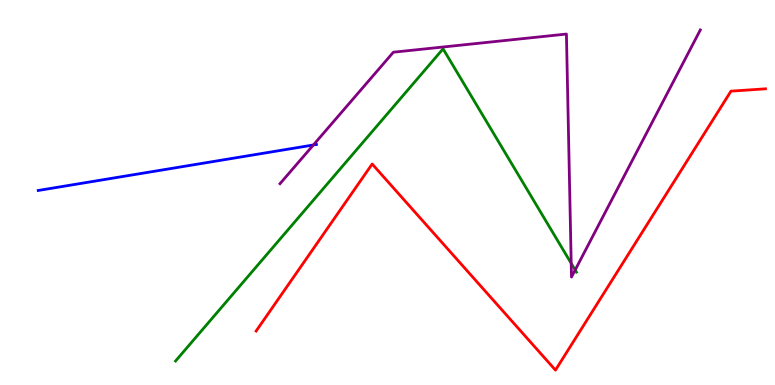[{'lines': ['blue', 'red'], 'intersections': []}, {'lines': ['green', 'red'], 'intersections': []}, {'lines': ['purple', 'red'], 'intersections': []}, {'lines': ['blue', 'green'], 'intersections': []}, {'lines': ['blue', 'purple'], 'intersections': [{'x': 4.04, 'y': 6.23}]}, {'lines': ['green', 'purple'], 'intersections': [{'x': 7.37, 'y': 3.16}, {'x': 7.42, 'y': 2.99}]}]